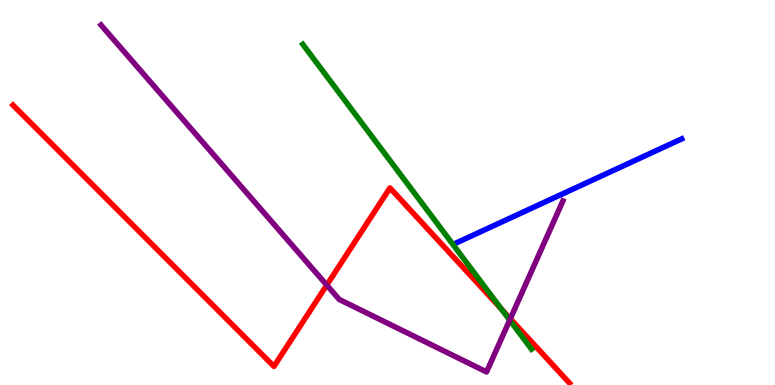[{'lines': ['blue', 'red'], 'intersections': []}, {'lines': ['green', 'red'], 'intersections': [{'x': 6.47, 'y': 1.97}]}, {'lines': ['purple', 'red'], 'intersections': [{'x': 4.22, 'y': 2.59}, {'x': 6.58, 'y': 1.72}]}, {'lines': ['blue', 'green'], 'intersections': []}, {'lines': ['blue', 'purple'], 'intersections': []}, {'lines': ['green', 'purple'], 'intersections': [{'x': 6.58, 'y': 1.69}]}]